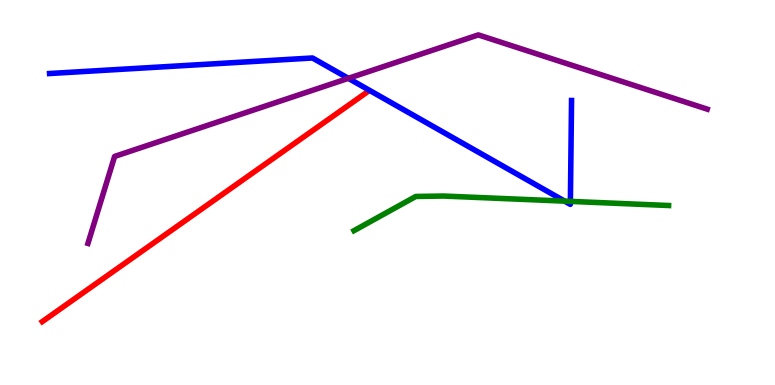[{'lines': ['blue', 'red'], 'intersections': []}, {'lines': ['green', 'red'], 'intersections': []}, {'lines': ['purple', 'red'], 'intersections': []}, {'lines': ['blue', 'green'], 'intersections': [{'x': 7.29, 'y': 4.78}, {'x': 7.36, 'y': 4.77}]}, {'lines': ['blue', 'purple'], 'intersections': [{'x': 4.49, 'y': 7.97}]}, {'lines': ['green', 'purple'], 'intersections': []}]